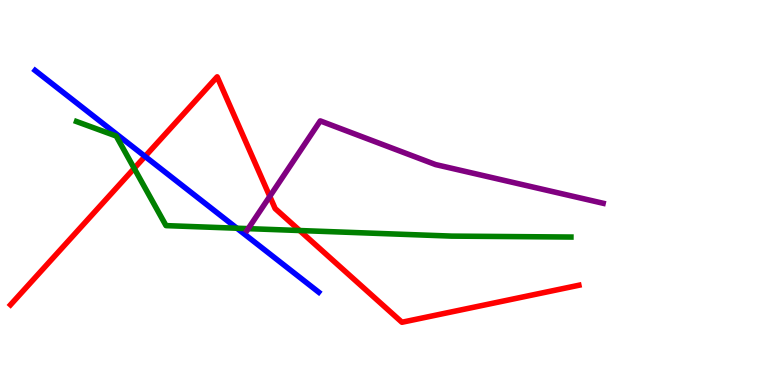[{'lines': ['blue', 'red'], 'intersections': [{'x': 1.87, 'y': 5.94}]}, {'lines': ['green', 'red'], 'intersections': [{'x': 1.73, 'y': 5.63}, {'x': 3.87, 'y': 4.01}]}, {'lines': ['purple', 'red'], 'intersections': [{'x': 3.48, 'y': 4.9}]}, {'lines': ['blue', 'green'], 'intersections': [{'x': 3.06, 'y': 4.07}]}, {'lines': ['blue', 'purple'], 'intersections': []}, {'lines': ['green', 'purple'], 'intersections': [{'x': 3.2, 'y': 4.06}]}]